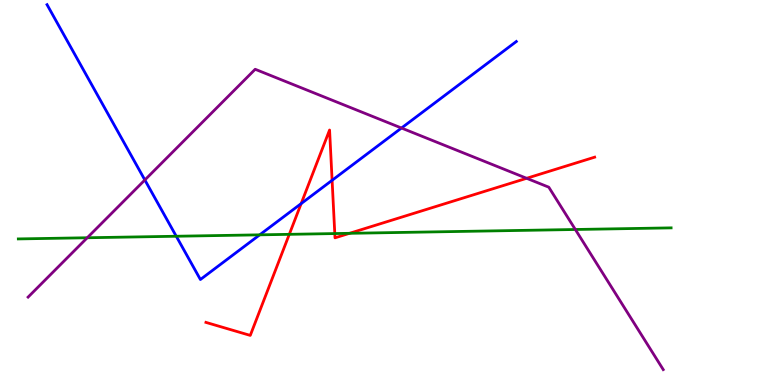[{'lines': ['blue', 'red'], 'intersections': [{'x': 3.89, 'y': 4.71}, {'x': 4.29, 'y': 5.32}]}, {'lines': ['green', 'red'], 'intersections': [{'x': 3.73, 'y': 3.91}, {'x': 4.32, 'y': 3.93}, {'x': 4.51, 'y': 3.94}]}, {'lines': ['purple', 'red'], 'intersections': [{'x': 6.8, 'y': 5.37}]}, {'lines': ['blue', 'green'], 'intersections': [{'x': 2.27, 'y': 3.86}, {'x': 3.35, 'y': 3.9}]}, {'lines': ['blue', 'purple'], 'intersections': [{'x': 1.87, 'y': 5.33}, {'x': 5.18, 'y': 6.67}]}, {'lines': ['green', 'purple'], 'intersections': [{'x': 1.13, 'y': 3.82}, {'x': 7.42, 'y': 4.04}]}]